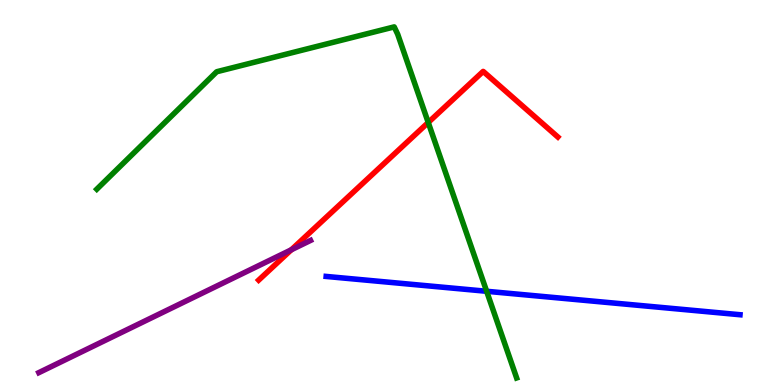[{'lines': ['blue', 'red'], 'intersections': []}, {'lines': ['green', 'red'], 'intersections': [{'x': 5.53, 'y': 6.82}]}, {'lines': ['purple', 'red'], 'intersections': [{'x': 3.76, 'y': 3.51}]}, {'lines': ['blue', 'green'], 'intersections': [{'x': 6.28, 'y': 2.43}]}, {'lines': ['blue', 'purple'], 'intersections': []}, {'lines': ['green', 'purple'], 'intersections': []}]